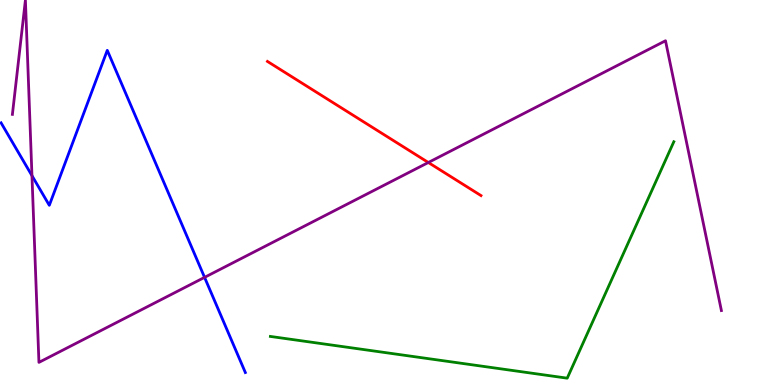[{'lines': ['blue', 'red'], 'intersections': []}, {'lines': ['green', 'red'], 'intersections': []}, {'lines': ['purple', 'red'], 'intersections': [{'x': 5.53, 'y': 5.78}]}, {'lines': ['blue', 'green'], 'intersections': []}, {'lines': ['blue', 'purple'], 'intersections': [{'x': 0.412, 'y': 5.44}, {'x': 2.64, 'y': 2.8}]}, {'lines': ['green', 'purple'], 'intersections': []}]